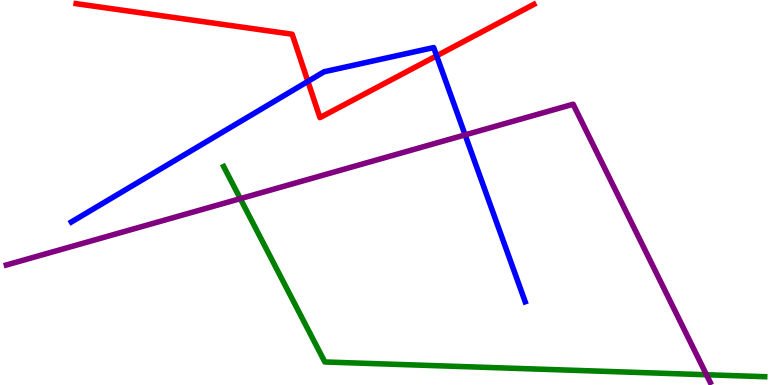[{'lines': ['blue', 'red'], 'intersections': [{'x': 3.97, 'y': 7.89}, {'x': 5.63, 'y': 8.55}]}, {'lines': ['green', 'red'], 'intersections': []}, {'lines': ['purple', 'red'], 'intersections': []}, {'lines': ['blue', 'green'], 'intersections': []}, {'lines': ['blue', 'purple'], 'intersections': [{'x': 6.0, 'y': 6.5}]}, {'lines': ['green', 'purple'], 'intersections': [{'x': 3.1, 'y': 4.84}, {'x': 9.12, 'y': 0.266}]}]